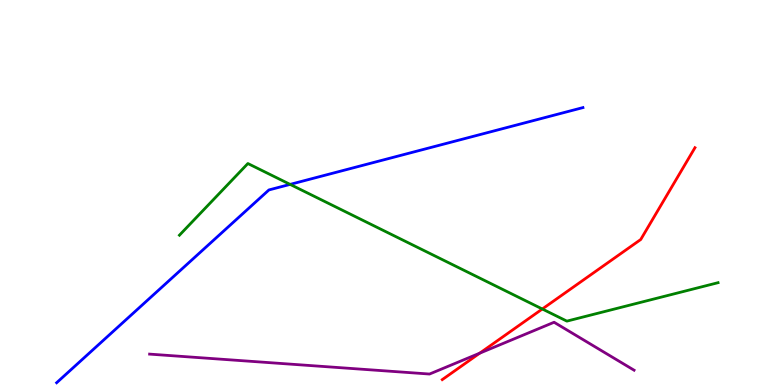[{'lines': ['blue', 'red'], 'intersections': []}, {'lines': ['green', 'red'], 'intersections': [{'x': 7.0, 'y': 1.97}]}, {'lines': ['purple', 'red'], 'intersections': [{'x': 6.19, 'y': 0.827}]}, {'lines': ['blue', 'green'], 'intersections': [{'x': 3.74, 'y': 5.21}]}, {'lines': ['blue', 'purple'], 'intersections': []}, {'lines': ['green', 'purple'], 'intersections': []}]